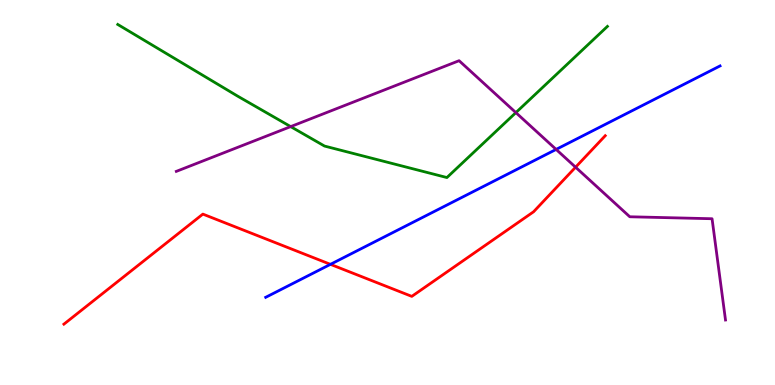[{'lines': ['blue', 'red'], 'intersections': [{'x': 4.26, 'y': 3.13}]}, {'lines': ['green', 'red'], 'intersections': []}, {'lines': ['purple', 'red'], 'intersections': [{'x': 7.43, 'y': 5.66}]}, {'lines': ['blue', 'green'], 'intersections': []}, {'lines': ['blue', 'purple'], 'intersections': [{'x': 7.18, 'y': 6.12}]}, {'lines': ['green', 'purple'], 'intersections': [{'x': 3.75, 'y': 6.71}, {'x': 6.66, 'y': 7.07}]}]